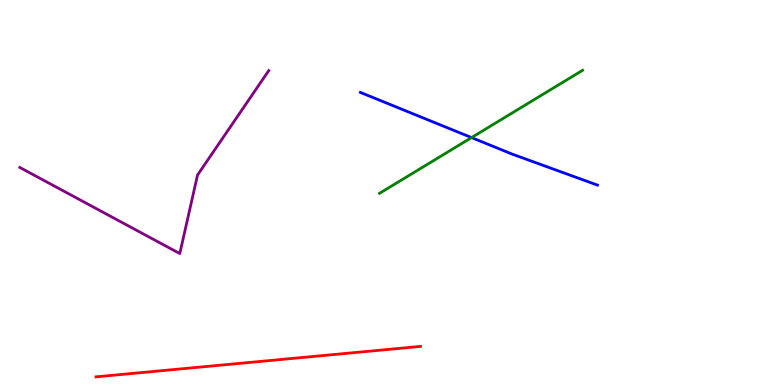[{'lines': ['blue', 'red'], 'intersections': []}, {'lines': ['green', 'red'], 'intersections': []}, {'lines': ['purple', 'red'], 'intersections': []}, {'lines': ['blue', 'green'], 'intersections': [{'x': 6.08, 'y': 6.43}]}, {'lines': ['blue', 'purple'], 'intersections': []}, {'lines': ['green', 'purple'], 'intersections': []}]